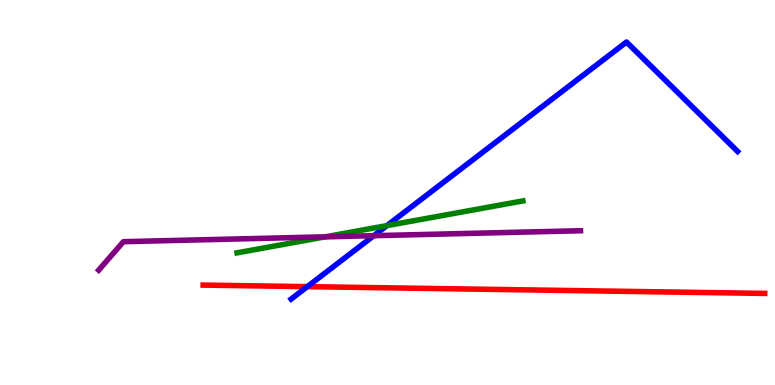[{'lines': ['blue', 'red'], 'intersections': [{'x': 3.97, 'y': 2.55}]}, {'lines': ['green', 'red'], 'intersections': []}, {'lines': ['purple', 'red'], 'intersections': []}, {'lines': ['blue', 'green'], 'intersections': [{'x': 4.99, 'y': 4.14}]}, {'lines': ['blue', 'purple'], 'intersections': [{'x': 4.82, 'y': 3.88}]}, {'lines': ['green', 'purple'], 'intersections': [{'x': 4.2, 'y': 3.85}]}]